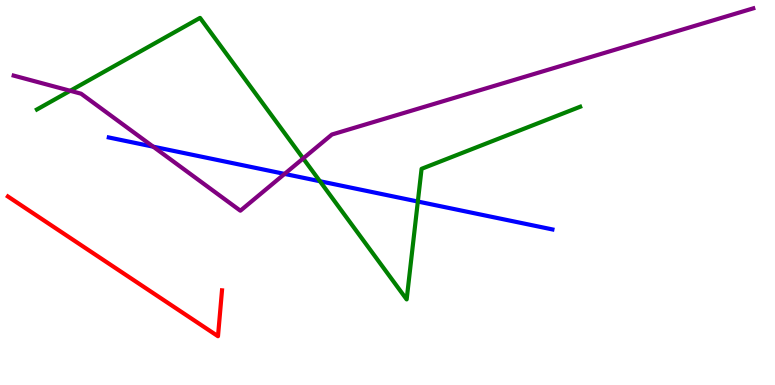[{'lines': ['blue', 'red'], 'intersections': []}, {'lines': ['green', 'red'], 'intersections': []}, {'lines': ['purple', 'red'], 'intersections': []}, {'lines': ['blue', 'green'], 'intersections': [{'x': 4.13, 'y': 5.29}, {'x': 5.39, 'y': 4.77}]}, {'lines': ['blue', 'purple'], 'intersections': [{'x': 1.98, 'y': 6.19}, {'x': 3.67, 'y': 5.48}]}, {'lines': ['green', 'purple'], 'intersections': [{'x': 0.906, 'y': 7.64}, {'x': 3.91, 'y': 5.88}]}]